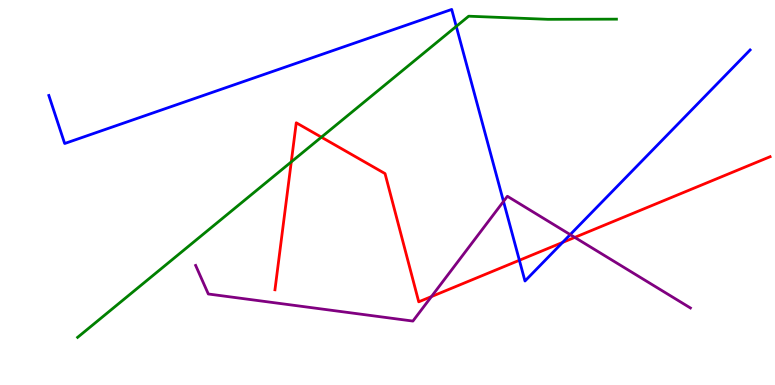[{'lines': ['blue', 'red'], 'intersections': [{'x': 6.7, 'y': 3.24}, {'x': 7.26, 'y': 3.7}]}, {'lines': ['green', 'red'], 'intersections': [{'x': 3.76, 'y': 5.8}, {'x': 4.15, 'y': 6.44}]}, {'lines': ['purple', 'red'], 'intersections': [{'x': 5.57, 'y': 2.3}, {'x': 7.42, 'y': 3.83}]}, {'lines': ['blue', 'green'], 'intersections': [{'x': 5.89, 'y': 9.31}]}, {'lines': ['blue', 'purple'], 'intersections': [{'x': 6.5, 'y': 4.77}, {'x': 7.36, 'y': 3.91}]}, {'lines': ['green', 'purple'], 'intersections': []}]